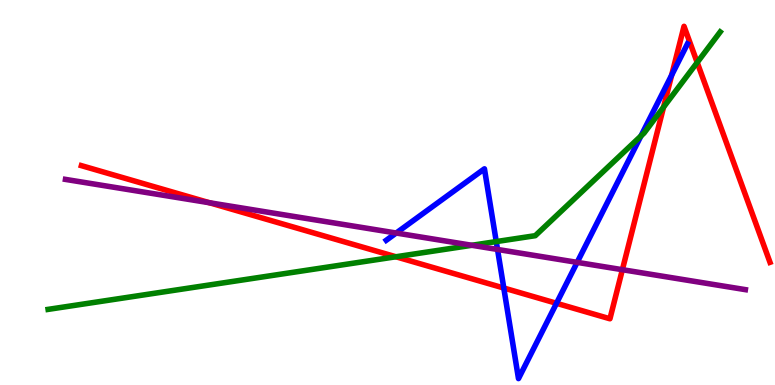[{'lines': ['blue', 'red'], 'intersections': [{'x': 6.5, 'y': 2.52}, {'x': 7.18, 'y': 2.12}, {'x': 8.67, 'y': 8.05}]}, {'lines': ['green', 'red'], 'intersections': [{'x': 5.11, 'y': 3.33}, {'x': 8.56, 'y': 7.22}, {'x': 9.0, 'y': 8.38}]}, {'lines': ['purple', 'red'], 'intersections': [{'x': 2.7, 'y': 4.73}, {'x': 8.03, 'y': 2.99}]}, {'lines': ['blue', 'green'], 'intersections': [{'x': 6.4, 'y': 3.73}, {'x': 8.27, 'y': 6.47}]}, {'lines': ['blue', 'purple'], 'intersections': [{'x': 5.11, 'y': 3.95}, {'x': 6.42, 'y': 3.52}, {'x': 7.45, 'y': 3.19}]}, {'lines': ['green', 'purple'], 'intersections': [{'x': 6.09, 'y': 3.63}]}]